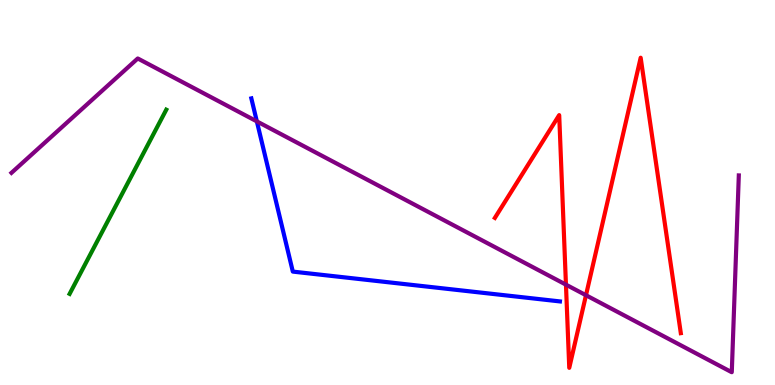[{'lines': ['blue', 'red'], 'intersections': []}, {'lines': ['green', 'red'], 'intersections': []}, {'lines': ['purple', 'red'], 'intersections': [{'x': 7.3, 'y': 2.61}, {'x': 7.56, 'y': 2.33}]}, {'lines': ['blue', 'green'], 'intersections': []}, {'lines': ['blue', 'purple'], 'intersections': [{'x': 3.31, 'y': 6.85}]}, {'lines': ['green', 'purple'], 'intersections': []}]